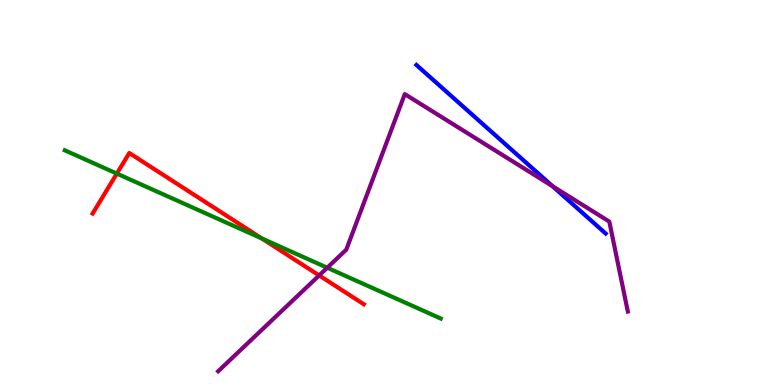[{'lines': ['blue', 'red'], 'intersections': []}, {'lines': ['green', 'red'], 'intersections': [{'x': 1.51, 'y': 5.49}, {'x': 3.38, 'y': 3.81}]}, {'lines': ['purple', 'red'], 'intersections': [{'x': 4.12, 'y': 2.85}]}, {'lines': ['blue', 'green'], 'intersections': []}, {'lines': ['blue', 'purple'], 'intersections': [{'x': 7.13, 'y': 5.16}]}, {'lines': ['green', 'purple'], 'intersections': [{'x': 4.22, 'y': 3.05}]}]